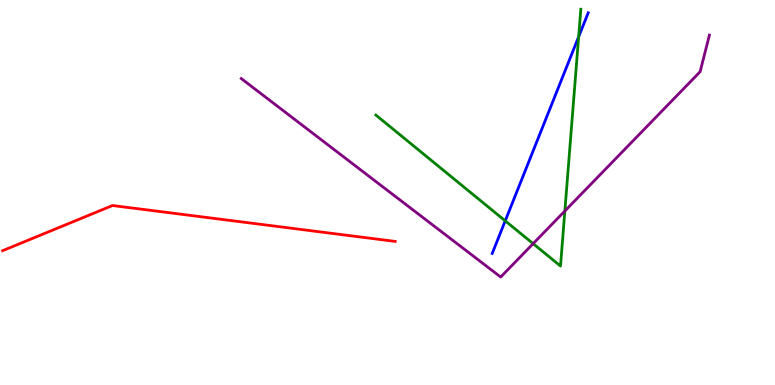[{'lines': ['blue', 'red'], 'intersections': []}, {'lines': ['green', 'red'], 'intersections': []}, {'lines': ['purple', 'red'], 'intersections': []}, {'lines': ['blue', 'green'], 'intersections': [{'x': 6.52, 'y': 4.26}, {'x': 7.47, 'y': 9.04}]}, {'lines': ['blue', 'purple'], 'intersections': []}, {'lines': ['green', 'purple'], 'intersections': [{'x': 6.88, 'y': 3.67}, {'x': 7.29, 'y': 4.52}]}]